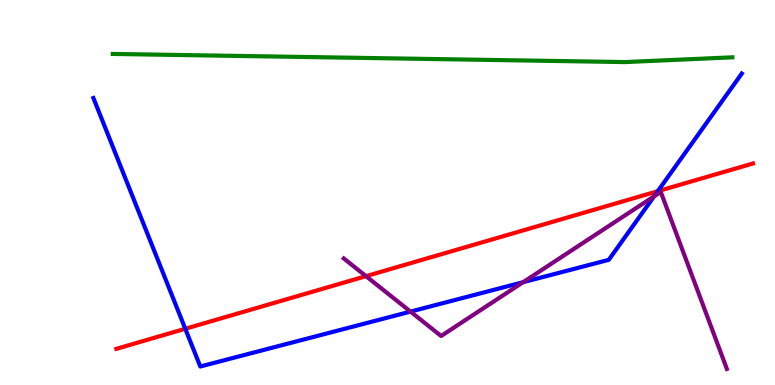[{'lines': ['blue', 'red'], 'intersections': [{'x': 2.39, 'y': 1.46}, {'x': 8.49, 'y': 5.03}]}, {'lines': ['green', 'red'], 'intersections': []}, {'lines': ['purple', 'red'], 'intersections': [{'x': 4.72, 'y': 2.83}]}, {'lines': ['blue', 'green'], 'intersections': []}, {'lines': ['blue', 'purple'], 'intersections': [{'x': 5.3, 'y': 1.91}, {'x': 6.75, 'y': 2.67}, {'x': 8.44, 'y': 4.9}]}, {'lines': ['green', 'purple'], 'intersections': []}]